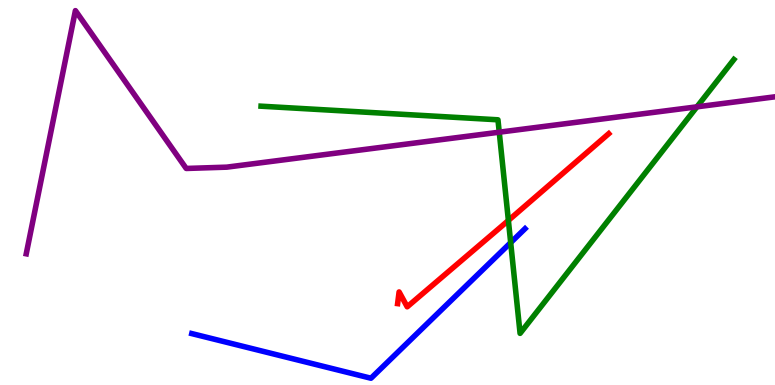[{'lines': ['blue', 'red'], 'intersections': []}, {'lines': ['green', 'red'], 'intersections': [{'x': 6.56, 'y': 4.27}]}, {'lines': ['purple', 'red'], 'intersections': []}, {'lines': ['blue', 'green'], 'intersections': [{'x': 6.59, 'y': 3.7}]}, {'lines': ['blue', 'purple'], 'intersections': []}, {'lines': ['green', 'purple'], 'intersections': [{'x': 6.44, 'y': 6.57}, {'x': 8.99, 'y': 7.23}]}]